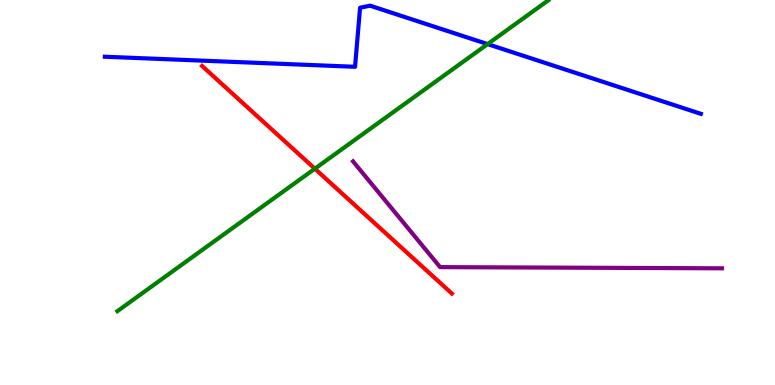[{'lines': ['blue', 'red'], 'intersections': []}, {'lines': ['green', 'red'], 'intersections': [{'x': 4.06, 'y': 5.62}]}, {'lines': ['purple', 'red'], 'intersections': []}, {'lines': ['blue', 'green'], 'intersections': [{'x': 6.29, 'y': 8.85}]}, {'lines': ['blue', 'purple'], 'intersections': []}, {'lines': ['green', 'purple'], 'intersections': []}]